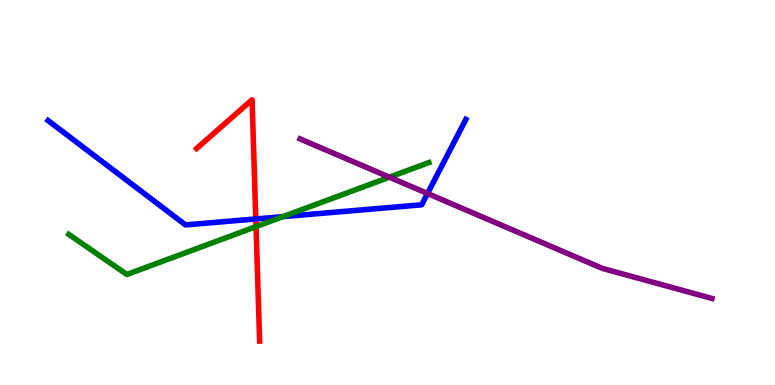[{'lines': ['blue', 'red'], 'intersections': [{'x': 3.3, 'y': 4.31}]}, {'lines': ['green', 'red'], 'intersections': [{'x': 3.3, 'y': 4.11}]}, {'lines': ['purple', 'red'], 'intersections': []}, {'lines': ['blue', 'green'], 'intersections': [{'x': 3.65, 'y': 4.37}]}, {'lines': ['blue', 'purple'], 'intersections': [{'x': 5.52, 'y': 4.97}]}, {'lines': ['green', 'purple'], 'intersections': [{'x': 5.02, 'y': 5.4}]}]